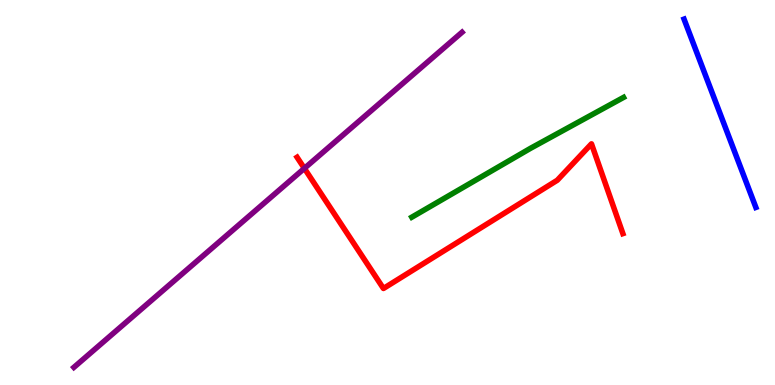[{'lines': ['blue', 'red'], 'intersections': []}, {'lines': ['green', 'red'], 'intersections': []}, {'lines': ['purple', 'red'], 'intersections': [{'x': 3.93, 'y': 5.63}]}, {'lines': ['blue', 'green'], 'intersections': []}, {'lines': ['blue', 'purple'], 'intersections': []}, {'lines': ['green', 'purple'], 'intersections': []}]